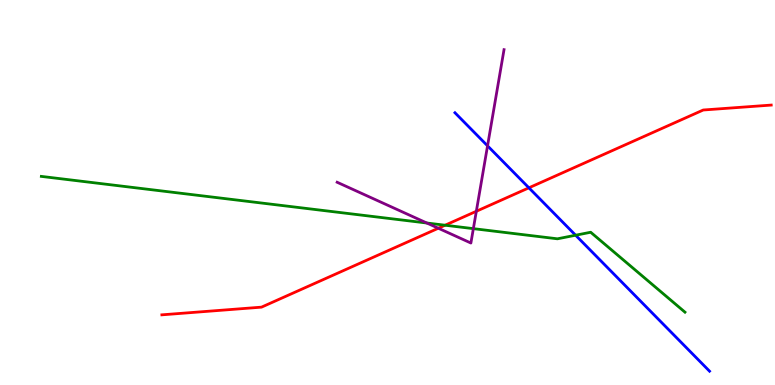[{'lines': ['blue', 'red'], 'intersections': [{'x': 6.82, 'y': 5.12}]}, {'lines': ['green', 'red'], 'intersections': [{'x': 5.74, 'y': 4.15}]}, {'lines': ['purple', 'red'], 'intersections': [{'x': 5.66, 'y': 4.07}, {'x': 6.15, 'y': 4.51}]}, {'lines': ['blue', 'green'], 'intersections': [{'x': 7.43, 'y': 3.89}]}, {'lines': ['blue', 'purple'], 'intersections': [{'x': 6.29, 'y': 6.21}]}, {'lines': ['green', 'purple'], 'intersections': [{'x': 5.51, 'y': 4.21}, {'x': 6.11, 'y': 4.06}]}]